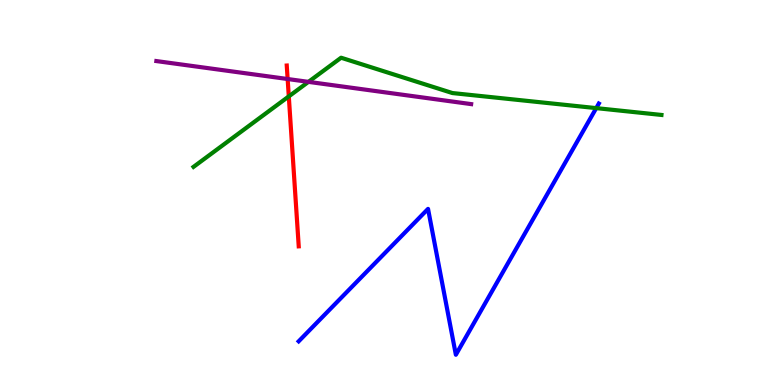[{'lines': ['blue', 'red'], 'intersections': []}, {'lines': ['green', 'red'], 'intersections': [{'x': 3.73, 'y': 7.5}]}, {'lines': ['purple', 'red'], 'intersections': [{'x': 3.71, 'y': 7.95}]}, {'lines': ['blue', 'green'], 'intersections': [{'x': 7.69, 'y': 7.19}]}, {'lines': ['blue', 'purple'], 'intersections': []}, {'lines': ['green', 'purple'], 'intersections': [{'x': 3.98, 'y': 7.87}]}]